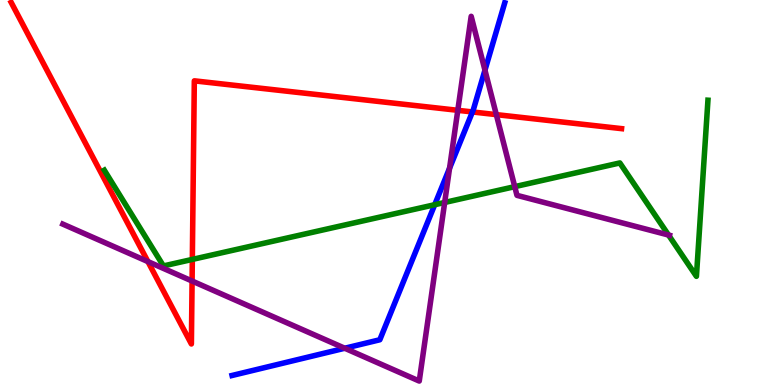[{'lines': ['blue', 'red'], 'intersections': [{'x': 6.1, 'y': 7.09}]}, {'lines': ['green', 'red'], 'intersections': [{'x': 2.48, 'y': 3.26}]}, {'lines': ['purple', 'red'], 'intersections': [{'x': 1.91, 'y': 3.21}, {'x': 2.48, 'y': 2.7}, {'x': 5.91, 'y': 7.13}, {'x': 6.4, 'y': 7.02}]}, {'lines': ['blue', 'green'], 'intersections': [{'x': 5.61, 'y': 4.68}]}, {'lines': ['blue', 'purple'], 'intersections': [{'x': 4.45, 'y': 0.955}, {'x': 5.8, 'y': 5.63}, {'x': 6.26, 'y': 8.18}]}, {'lines': ['green', 'purple'], 'intersections': [{'x': 5.74, 'y': 4.74}, {'x': 6.64, 'y': 5.15}, {'x': 8.63, 'y': 3.9}]}]